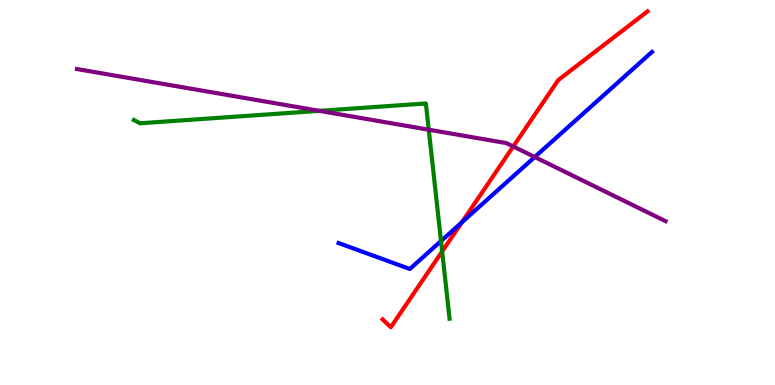[{'lines': ['blue', 'red'], 'intersections': [{'x': 5.96, 'y': 4.22}]}, {'lines': ['green', 'red'], 'intersections': [{'x': 5.71, 'y': 3.47}]}, {'lines': ['purple', 'red'], 'intersections': [{'x': 6.62, 'y': 6.2}]}, {'lines': ['blue', 'green'], 'intersections': [{'x': 5.69, 'y': 3.74}]}, {'lines': ['blue', 'purple'], 'intersections': [{'x': 6.9, 'y': 5.92}]}, {'lines': ['green', 'purple'], 'intersections': [{'x': 4.12, 'y': 7.12}, {'x': 5.53, 'y': 6.63}]}]